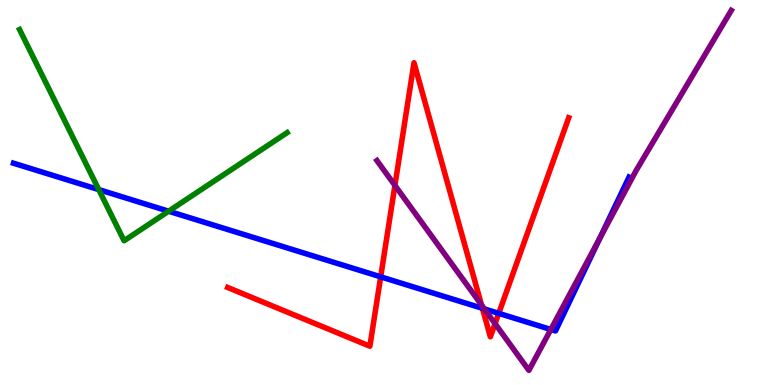[{'lines': ['blue', 'red'], 'intersections': [{'x': 4.91, 'y': 2.81}, {'x': 6.22, 'y': 1.99}, {'x': 6.44, 'y': 1.86}]}, {'lines': ['green', 'red'], 'intersections': []}, {'lines': ['purple', 'red'], 'intersections': [{'x': 5.1, 'y': 5.18}, {'x': 6.21, 'y': 2.08}, {'x': 6.39, 'y': 1.59}]}, {'lines': ['blue', 'green'], 'intersections': [{'x': 1.27, 'y': 5.08}, {'x': 2.18, 'y': 4.51}]}, {'lines': ['blue', 'purple'], 'intersections': [{'x': 6.25, 'y': 1.98}, {'x': 7.11, 'y': 1.44}, {'x': 7.74, 'y': 3.82}]}, {'lines': ['green', 'purple'], 'intersections': []}]